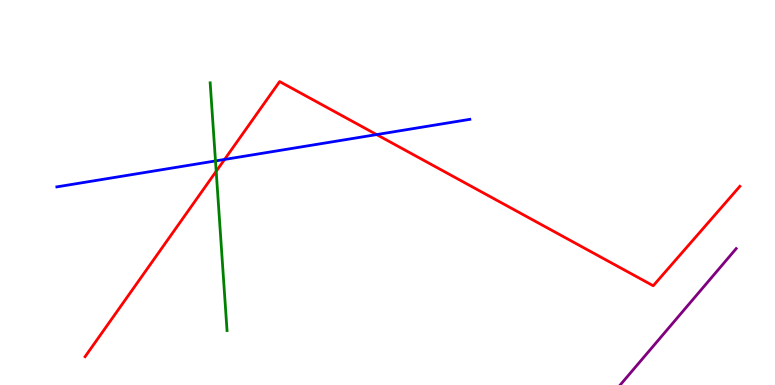[{'lines': ['blue', 'red'], 'intersections': [{'x': 2.9, 'y': 5.86}, {'x': 4.86, 'y': 6.5}]}, {'lines': ['green', 'red'], 'intersections': [{'x': 2.79, 'y': 5.55}]}, {'lines': ['purple', 'red'], 'intersections': []}, {'lines': ['blue', 'green'], 'intersections': [{'x': 2.78, 'y': 5.82}]}, {'lines': ['blue', 'purple'], 'intersections': []}, {'lines': ['green', 'purple'], 'intersections': []}]